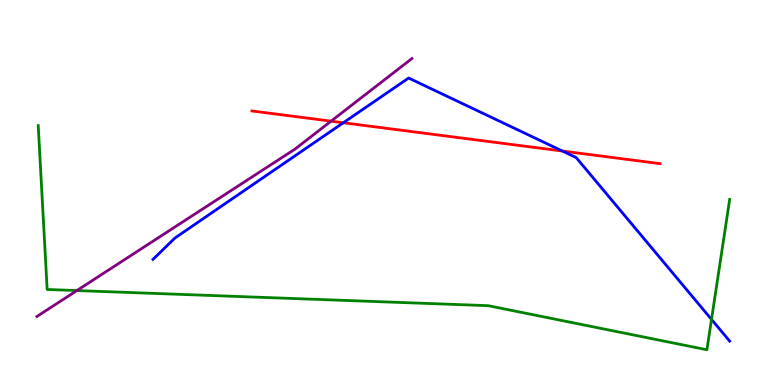[{'lines': ['blue', 'red'], 'intersections': [{'x': 4.43, 'y': 6.81}, {'x': 7.26, 'y': 6.08}]}, {'lines': ['green', 'red'], 'intersections': []}, {'lines': ['purple', 'red'], 'intersections': [{'x': 4.27, 'y': 6.85}]}, {'lines': ['blue', 'green'], 'intersections': [{'x': 9.18, 'y': 1.7}]}, {'lines': ['blue', 'purple'], 'intersections': []}, {'lines': ['green', 'purple'], 'intersections': [{'x': 0.992, 'y': 2.45}]}]